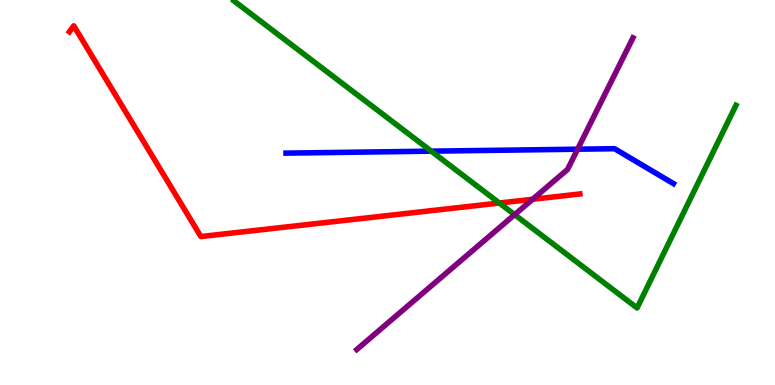[{'lines': ['blue', 'red'], 'intersections': []}, {'lines': ['green', 'red'], 'intersections': [{'x': 6.44, 'y': 4.73}]}, {'lines': ['purple', 'red'], 'intersections': [{'x': 6.87, 'y': 4.82}]}, {'lines': ['blue', 'green'], 'intersections': [{'x': 5.56, 'y': 6.07}]}, {'lines': ['blue', 'purple'], 'intersections': [{'x': 7.45, 'y': 6.12}]}, {'lines': ['green', 'purple'], 'intersections': [{'x': 6.64, 'y': 4.42}]}]